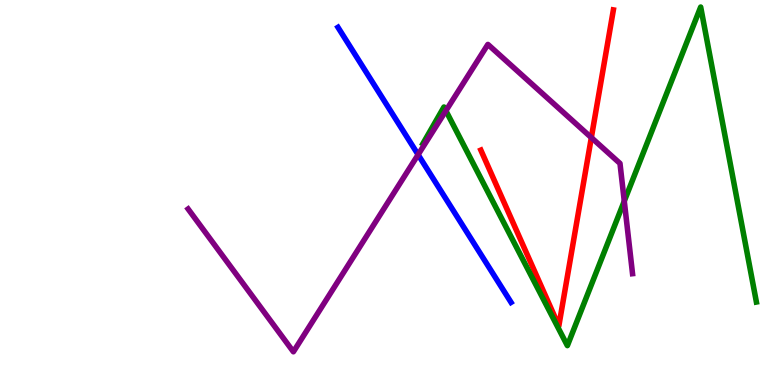[{'lines': ['blue', 'red'], 'intersections': []}, {'lines': ['green', 'red'], 'intersections': []}, {'lines': ['purple', 'red'], 'intersections': [{'x': 7.63, 'y': 6.43}]}, {'lines': ['blue', 'green'], 'intersections': []}, {'lines': ['blue', 'purple'], 'intersections': [{'x': 5.39, 'y': 5.98}]}, {'lines': ['green', 'purple'], 'intersections': [{'x': 5.75, 'y': 7.12}, {'x': 8.06, 'y': 4.78}]}]